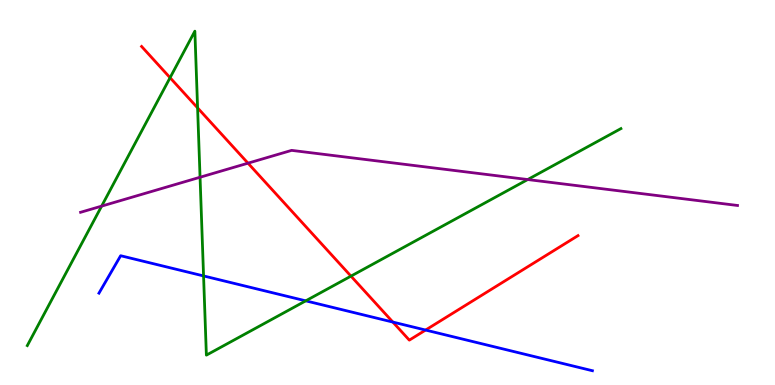[{'lines': ['blue', 'red'], 'intersections': [{'x': 5.07, 'y': 1.63}, {'x': 5.49, 'y': 1.43}]}, {'lines': ['green', 'red'], 'intersections': [{'x': 2.19, 'y': 7.98}, {'x': 2.55, 'y': 7.2}, {'x': 4.53, 'y': 2.83}]}, {'lines': ['purple', 'red'], 'intersections': [{'x': 3.2, 'y': 5.76}]}, {'lines': ['blue', 'green'], 'intersections': [{'x': 2.63, 'y': 2.83}, {'x': 3.95, 'y': 2.19}]}, {'lines': ['blue', 'purple'], 'intersections': []}, {'lines': ['green', 'purple'], 'intersections': [{'x': 1.31, 'y': 4.65}, {'x': 2.58, 'y': 5.4}, {'x': 6.81, 'y': 5.34}]}]